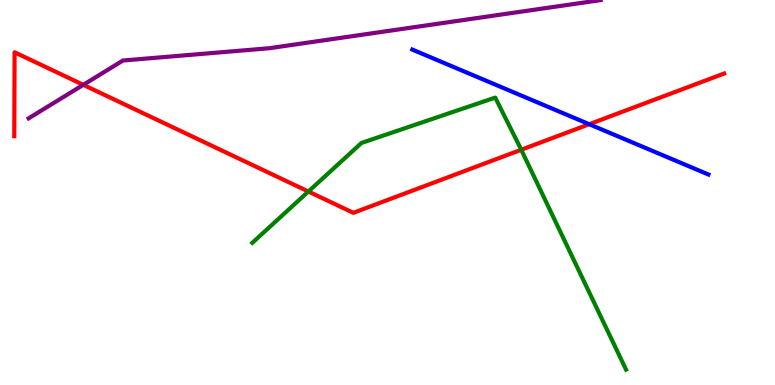[{'lines': ['blue', 'red'], 'intersections': [{'x': 7.6, 'y': 6.77}]}, {'lines': ['green', 'red'], 'intersections': [{'x': 3.98, 'y': 5.03}, {'x': 6.73, 'y': 6.11}]}, {'lines': ['purple', 'red'], 'intersections': [{'x': 1.07, 'y': 7.8}]}, {'lines': ['blue', 'green'], 'intersections': []}, {'lines': ['blue', 'purple'], 'intersections': []}, {'lines': ['green', 'purple'], 'intersections': []}]